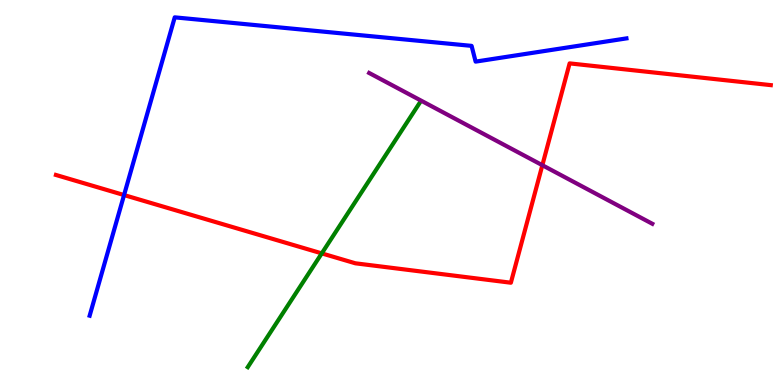[{'lines': ['blue', 'red'], 'intersections': [{'x': 1.6, 'y': 4.93}]}, {'lines': ['green', 'red'], 'intersections': [{'x': 4.15, 'y': 3.42}]}, {'lines': ['purple', 'red'], 'intersections': [{'x': 7.0, 'y': 5.71}]}, {'lines': ['blue', 'green'], 'intersections': []}, {'lines': ['blue', 'purple'], 'intersections': []}, {'lines': ['green', 'purple'], 'intersections': []}]